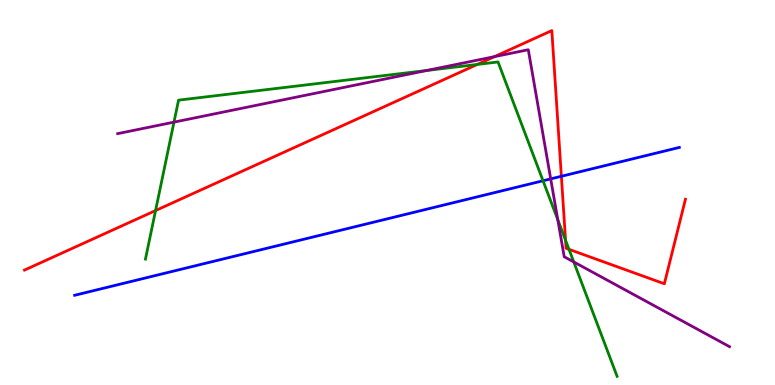[{'lines': ['blue', 'red'], 'intersections': [{'x': 7.24, 'y': 5.42}]}, {'lines': ['green', 'red'], 'intersections': [{'x': 2.01, 'y': 4.53}, {'x': 6.16, 'y': 8.33}, {'x': 7.3, 'y': 3.76}, {'x': 7.34, 'y': 3.52}]}, {'lines': ['purple', 'red'], 'intersections': [{'x': 6.38, 'y': 8.53}]}, {'lines': ['blue', 'green'], 'intersections': [{'x': 7.01, 'y': 5.3}]}, {'lines': ['blue', 'purple'], 'intersections': [{'x': 7.11, 'y': 5.35}]}, {'lines': ['green', 'purple'], 'intersections': [{'x': 2.24, 'y': 6.83}, {'x': 5.51, 'y': 8.17}, {'x': 7.2, 'y': 4.29}, {'x': 7.4, 'y': 3.2}]}]